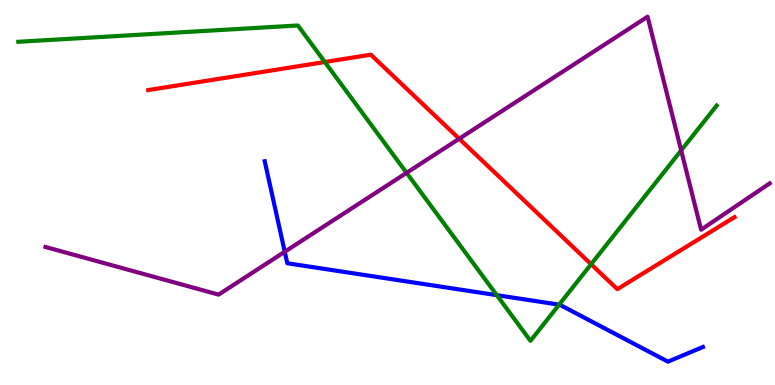[{'lines': ['blue', 'red'], 'intersections': []}, {'lines': ['green', 'red'], 'intersections': [{'x': 4.19, 'y': 8.39}, {'x': 7.63, 'y': 3.14}]}, {'lines': ['purple', 'red'], 'intersections': [{'x': 5.93, 'y': 6.4}]}, {'lines': ['blue', 'green'], 'intersections': [{'x': 6.41, 'y': 2.33}, {'x': 7.21, 'y': 2.09}]}, {'lines': ['blue', 'purple'], 'intersections': [{'x': 3.67, 'y': 3.46}]}, {'lines': ['green', 'purple'], 'intersections': [{'x': 5.25, 'y': 5.51}, {'x': 8.79, 'y': 6.09}]}]